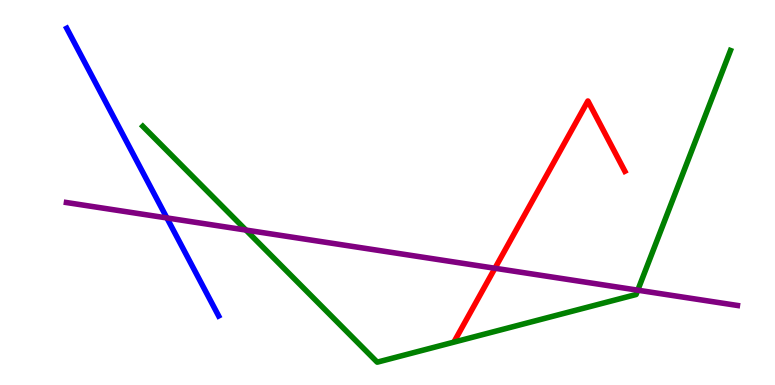[{'lines': ['blue', 'red'], 'intersections': []}, {'lines': ['green', 'red'], 'intersections': []}, {'lines': ['purple', 'red'], 'intersections': [{'x': 6.39, 'y': 3.03}]}, {'lines': ['blue', 'green'], 'intersections': []}, {'lines': ['blue', 'purple'], 'intersections': [{'x': 2.15, 'y': 4.34}]}, {'lines': ['green', 'purple'], 'intersections': [{'x': 3.17, 'y': 4.02}, {'x': 8.23, 'y': 2.46}]}]